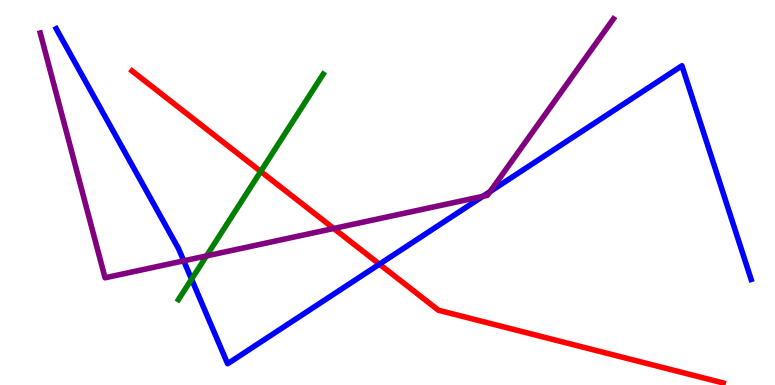[{'lines': ['blue', 'red'], 'intersections': [{'x': 4.9, 'y': 3.14}]}, {'lines': ['green', 'red'], 'intersections': [{'x': 3.36, 'y': 5.55}]}, {'lines': ['purple', 'red'], 'intersections': [{'x': 4.31, 'y': 4.07}]}, {'lines': ['blue', 'green'], 'intersections': [{'x': 2.47, 'y': 2.75}]}, {'lines': ['blue', 'purple'], 'intersections': [{'x': 2.37, 'y': 3.23}, {'x': 6.23, 'y': 4.9}, {'x': 6.32, 'y': 5.02}]}, {'lines': ['green', 'purple'], 'intersections': [{'x': 2.66, 'y': 3.35}]}]